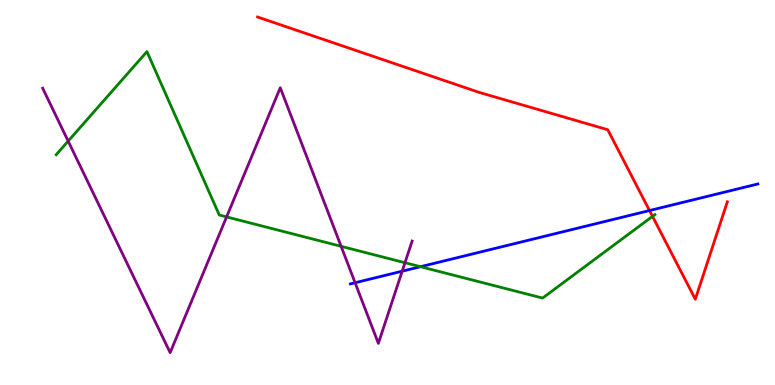[{'lines': ['blue', 'red'], 'intersections': [{'x': 8.38, 'y': 4.53}]}, {'lines': ['green', 'red'], 'intersections': [{'x': 8.42, 'y': 4.38}]}, {'lines': ['purple', 'red'], 'intersections': []}, {'lines': ['blue', 'green'], 'intersections': [{'x': 5.43, 'y': 3.07}]}, {'lines': ['blue', 'purple'], 'intersections': [{'x': 4.58, 'y': 2.66}, {'x': 5.19, 'y': 2.96}]}, {'lines': ['green', 'purple'], 'intersections': [{'x': 0.879, 'y': 6.34}, {'x': 2.92, 'y': 4.37}, {'x': 4.4, 'y': 3.6}, {'x': 5.23, 'y': 3.18}]}]